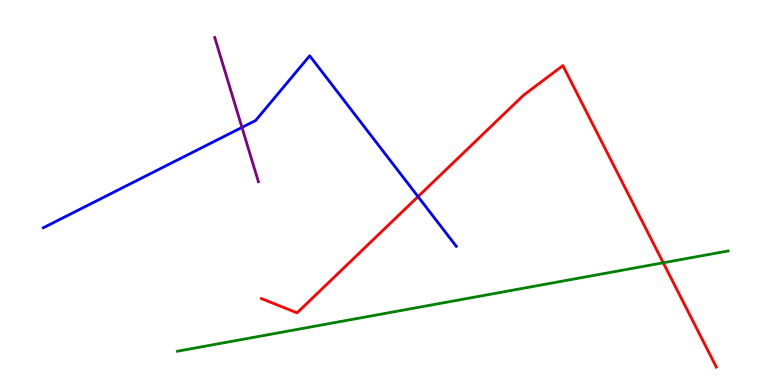[{'lines': ['blue', 'red'], 'intersections': [{'x': 5.39, 'y': 4.89}]}, {'lines': ['green', 'red'], 'intersections': [{'x': 8.56, 'y': 3.17}]}, {'lines': ['purple', 'red'], 'intersections': []}, {'lines': ['blue', 'green'], 'intersections': []}, {'lines': ['blue', 'purple'], 'intersections': [{'x': 3.12, 'y': 6.69}]}, {'lines': ['green', 'purple'], 'intersections': []}]